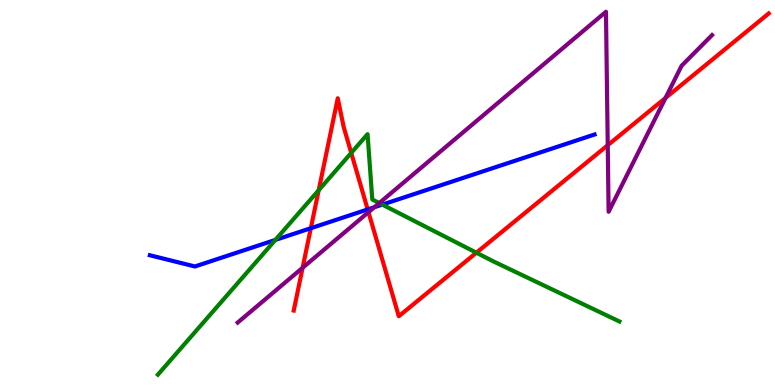[{'lines': ['blue', 'red'], 'intersections': [{'x': 4.01, 'y': 4.07}, {'x': 4.74, 'y': 4.56}]}, {'lines': ['green', 'red'], 'intersections': [{'x': 4.11, 'y': 5.06}, {'x': 4.53, 'y': 6.03}, {'x': 6.15, 'y': 3.44}]}, {'lines': ['purple', 'red'], 'intersections': [{'x': 3.9, 'y': 3.04}, {'x': 4.75, 'y': 4.49}, {'x': 7.84, 'y': 6.23}, {'x': 8.59, 'y': 7.46}]}, {'lines': ['blue', 'green'], 'intersections': [{'x': 3.55, 'y': 3.77}, {'x': 4.93, 'y': 4.69}]}, {'lines': ['blue', 'purple'], 'intersections': [{'x': 4.83, 'y': 4.62}]}, {'lines': ['green', 'purple'], 'intersections': [{'x': 4.89, 'y': 4.73}]}]